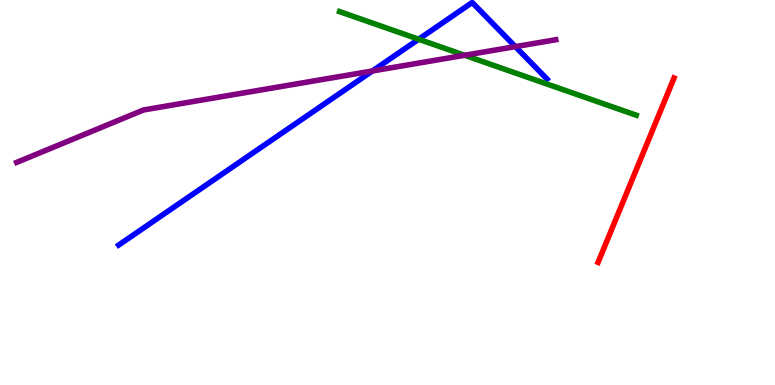[{'lines': ['blue', 'red'], 'intersections': []}, {'lines': ['green', 'red'], 'intersections': []}, {'lines': ['purple', 'red'], 'intersections': []}, {'lines': ['blue', 'green'], 'intersections': [{'x': 5.4, 'y': 8.98}]}, {'lines': ['blue', 'purple'], 'intersections': [{'x': 4.81, 'y': 8.16}, {'x': 6.65, 'y': 8.79}]}, {'lines': ['green', 'purple'], 'intersections': [{'x': 5.99, 'y': 8.56}]}]